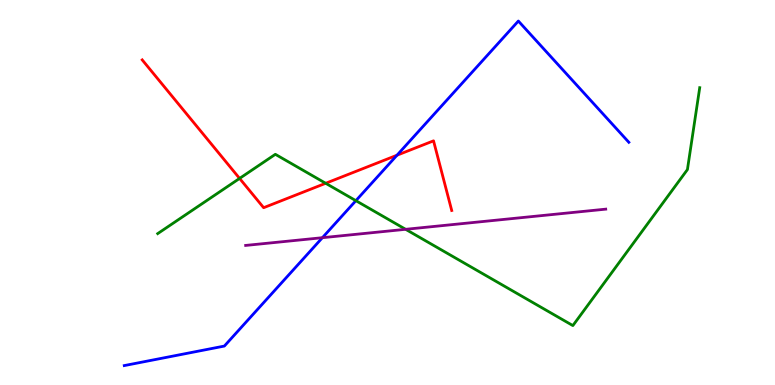[{'lines': ['blue', 'red'], 'intersections': [{'x': 5.12, 'y': 5.97}]}, {'lines': ['green', 'red'], 'intersections': [{'x': 3.09, 'y': 5.37}, {'x': 4.2, 'y': 5.24}]}, {'lines': ['purple', 'red'], 'intersections': []}, {'lines': ['blue', 'green'], 'intersections': [{'x': 4.59, 'y': 4.79}]}, {'lines': ['blue', 'purple'], 'intersections': [{'x': 4.16, 'y': 3.83}]}, {'lines': ['green', 'purple'], 'intersections': [{'x': 5.23, 'y': 4.04}]}]